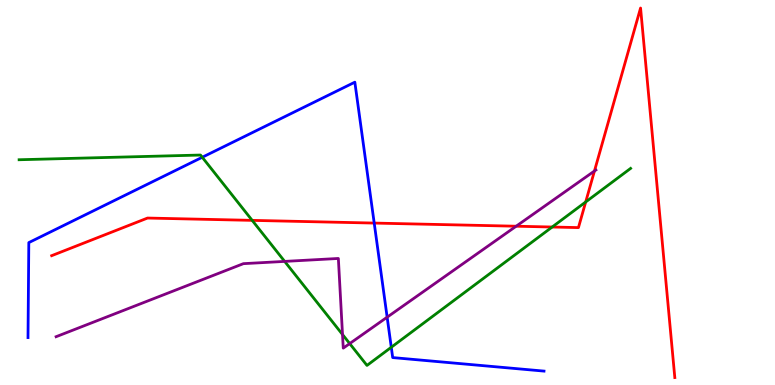[{'lines': ['blue', 'red'], 'intersections': [{'x': 4.83, 'y': 4.21}]}, {'lines': ['green', 'red'], 'intersections': [{'x': 3.25, 'y': 4.28}, {'x': 7.12, 'y': 4.1}, {'x': 7.56, 'y': 4.75}]}, {'lines': ['purple', 'red'], 'intersections': [{'x': 6.66, 'y': 4.12}, {'x': 7.67, 'y': 5.56}]}, {'lines': ['blue', 'green'], 'intersections': [{'x': 2.61, 'y': 5.92}, {'x': 5.05, 'y': 0.98}]}, {'lines': ['blue', 'purple'], 'intersections': [{'x': 5.0, 'y': 1.76}]}, {'lines': ['green', 'purple'], 'intersections': [{'x': 3.67, 'y': 3.21}, {'x': 4.42, 'y': 1.31}, {'x': 4.51, 'y': 1.08}]}]